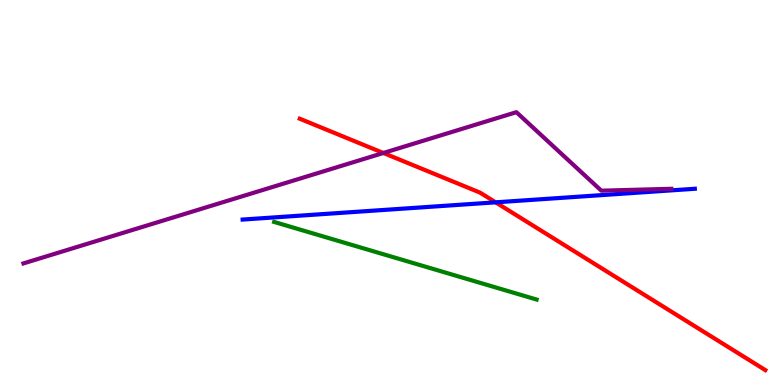[{'lines': ['blue', 'red'], 'intersections': [{'x': 6.4, 'y': 4.74}]}, {'lines': ['green', 'red'], 'intersections': []}, {'lines': ['purple', 'red'], 'intersections': [{'x': 4.95, 'y': 6.03}]}, {'lines': ['blue', 'green'], 'intersections': []}, {'lines': ['blue', 'purple'], 'intersections': []}, {'lines': ['green', 'purple'], 'intersections': []}]